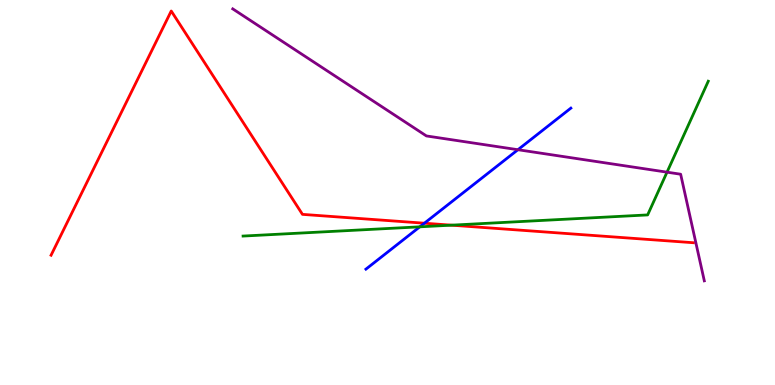[{'lines': ['blue', 'red'], 'intersections': [{'x': 5.48, 'y': 4.2}]}, {'lines': ['green', 'red'], 'intersections': [{'x': 5.82, 'y': 4.15}]}, {'lines': ['purple', 'red'], 'intersections': []}, {'lines': ['blue', 'green'], 'intersections': [{'x': 5.42, 'y': 4.11}]}, {'lines': ['blue', 'purple'], 'intersections': [{'x': 6.68, 'y': 6.11}]}, {'lines': ['green', 'purple'], 'intersections': [{'x': 8.61, 'y': 5.53}]}]